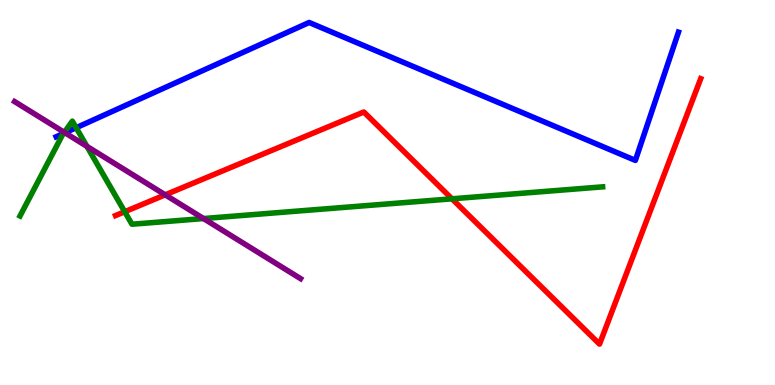[{'lines': ['blue', 'red'], 'intersections': []}, {'lines': ['green', 'red'], 'intersections': [{'x': 1.61, 'y': 4.5}, {'x': 5.83, 'y': 4.84}]}, {'lines': ['purple', 'red'], 'intersections': [{'x': 2.13, 'y': 4.94}]}, {'lines': ['blue', 'green'], 'intersections': [{'x': 0.82, 'y': 6.53}, {'x': 0.983, 'y': 6.68}]}, {'lines': ['blue', 'purple'], 'intersections': [{'x': 0.839, 'y': 6.55}]}, {'lines': ['green', 'purple'], 'intersections': [{'x': 0.83, 'y': 6.56}, {'x': 1.12, 'y': 6.2}, {'x': 2.63, 'y': 4.32}]}]